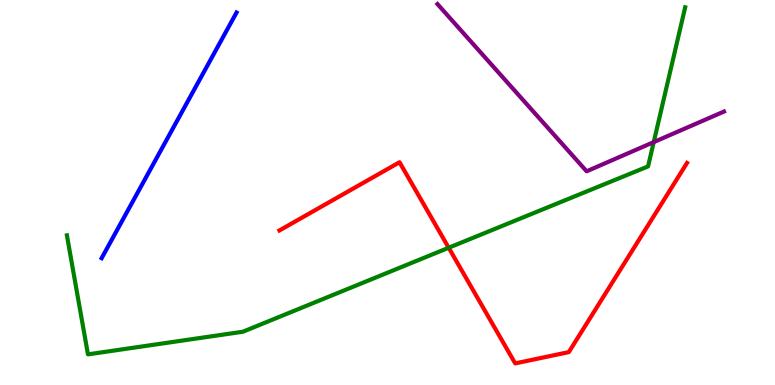[{'lines': ['blue', 'red'], 'intersections': []}, {'lines': ['green', 'red'], 'intersections': [{'x': 5.79, 'y': 3.56}]}, {'lines': ['purple', 'red'], 'intersections': []}, {'lines': ['blue', 'green'], 'intersections': []}, {'lines': ['blue', 'purple'], 'intersections': []}, {'lines': ['green', 'purple'], 'intersections': [{'x': 8.44, 'y': 6.31}]}]